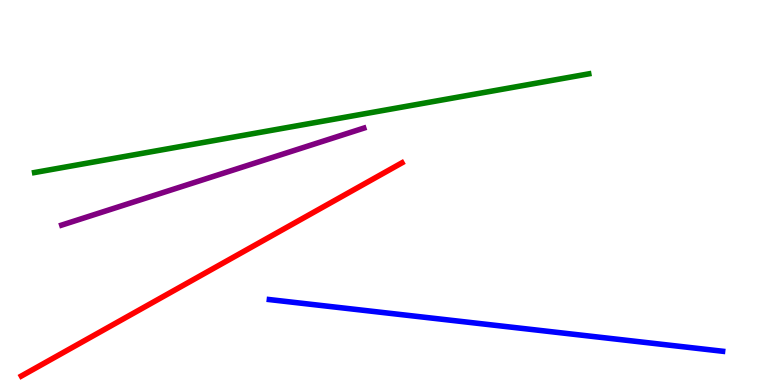[{'lines': ['blue', 'red'], 'intersections': []}, {'lines': ['green', 'red'], 'intersections': []}, {'lines': ['purple', 'red'], 'intersections': []}, {'lines': ['blue', 'green'], 'intersections': []}, {'lines': ['blue', 'purple'], 'intersections': []}, {'lines': ['green', 'purple'], 'intersections': []}]